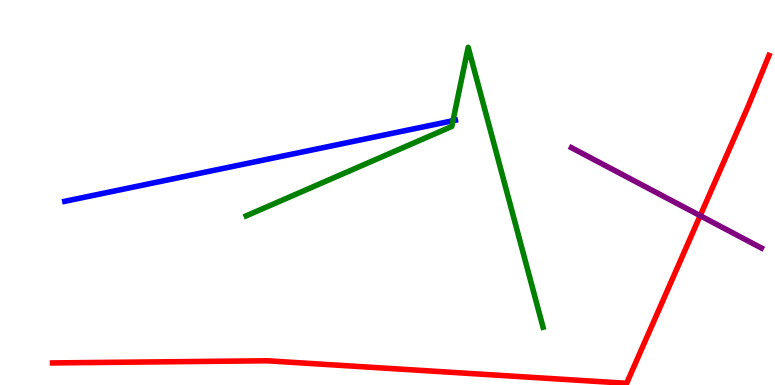[{'lines': ['blue', 'red'], 'intersections': []}, {'lines': ['green', 'red'], 'intersections': []}, {'lines': ['purple', 'red'], 'intersections': [{'x': 9.03, 'y': 4.4}]}, {'lines': ['blue', 'green'], 'intersections': [{'x': 5.84, 'y': 6.86}]}, {'lines': ['blue', 'purple'], 'intersections': []}, {'lines': ['green', 'purple'], 'intersections': []}]